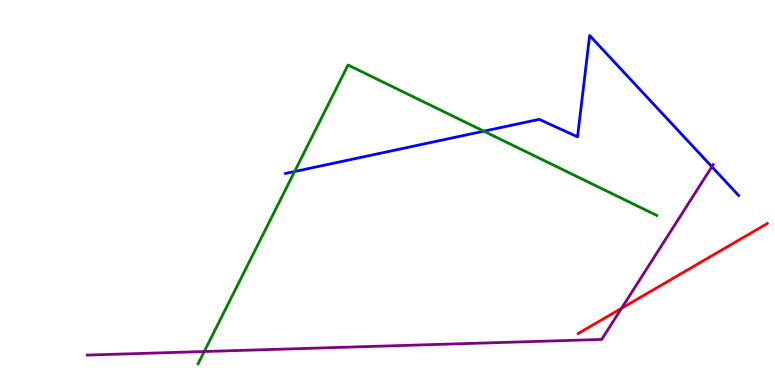[{'lines': ['blue', 'red'], 'intersections': []}, {'lines': ['green', 'red'], 'intersections': []}, {'lines': ['purple', 'red'], 'intersections': [{'x': 8.02, 'y': 1.99}]}, {'lines': ['blue', 'green'], 'intersections': [{'x': 3.8, 'y': 5.54}, {'x': 6.24, 'y': 6.59}]}, {'lines': ['blue', 'purple'], 'intersections': [{'x': 9.19, 'y': 5.67}]}, {'lines': ['green', 'purple'], 'intersections': [{'x': 2.64, 'y': 0.87}]}]